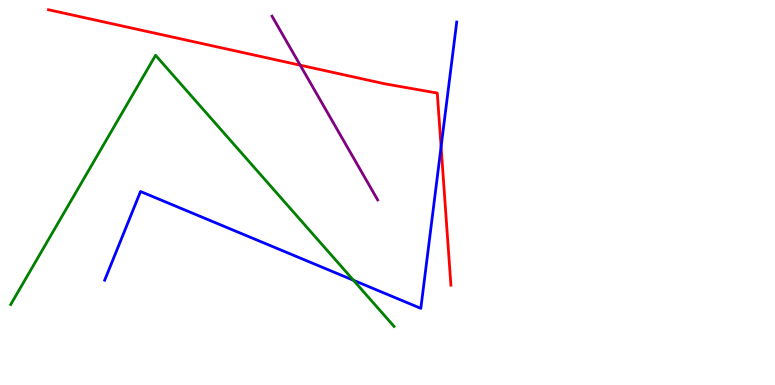[{'lines': ['blue', 'red'], 'intersections': [{'x': 5.69, 'y': 6.19}]}, {'lines': ['green', 'red'], 'intersections': []}, {'lines': ['purple', 'red'], 'intersections': [{'x': 3.87, 'y': 8.31}]}, {'lines': ['blue', 'green'], 'intersections': [{'x': 4.56, 'y': 2.72}]}, {'lines': ['blue', 'purple'], 'intersections': []}, {'lines': ['green', 'purple'], 'intersections': []}]